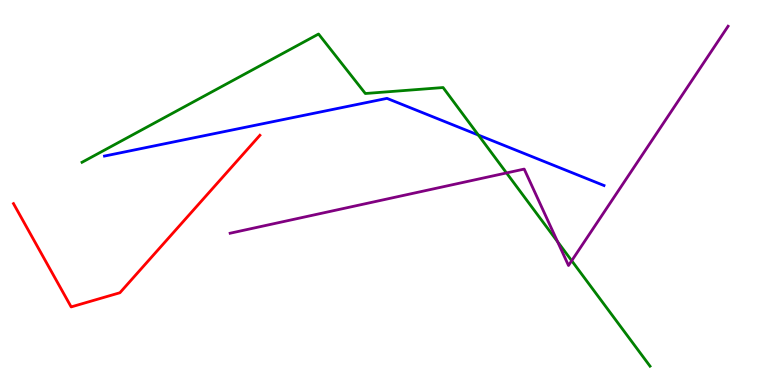[{'lines': ['blue', 'red'], 'intersections': []}, {'lines': ['green', 'red'], 'intersections': []}, {'lines': ['purple', 'red'], 'intersections': []}, {'lines': ['blue', 'green'], 'intersections': [{'x': 6.17, 'y': 6.49}]}, {'lines': ['blue', 'purple'], 'intersections': []}, {'lines': ['green', 'purple'], 'intersections': [{'x': 6.54, 'y': 5.51}, {'x': 7.19, 'y': 3.72}, {'x': 7.38, 'y': 3.23}]}]